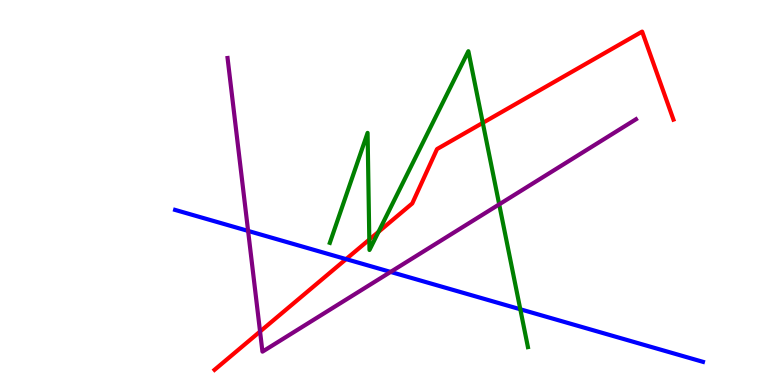[{'lines': ['blue', 'red'], 'intersections': [{'x': 4.47, 'y': 3.27}]}, {'lines': ['green', 'red'], 'intersections': [{'x': 4.77, 'y': 3.78}, {'x': 4.88, 'y': 3.98}, {'x': 6.23, 'y': 6.81}]}, {'lines': ['purple', 'red'], 'intersections': [{'x': 3.36, 'y': 1.39}]}, {'lines': ['blue', 'green'], 'intersections': [{'x': 6.71, 'y': 1.97}]}, {'lines': ['blue', 'purple'], 'intersections': [{'x': 3.2, 'y': 4.0}, {'x': 5.04, 'y': 2.94}]}, {'lines': ['green', 'purple'], 'intersections': [{'x': 6.44, 'y': 4.69}]}]